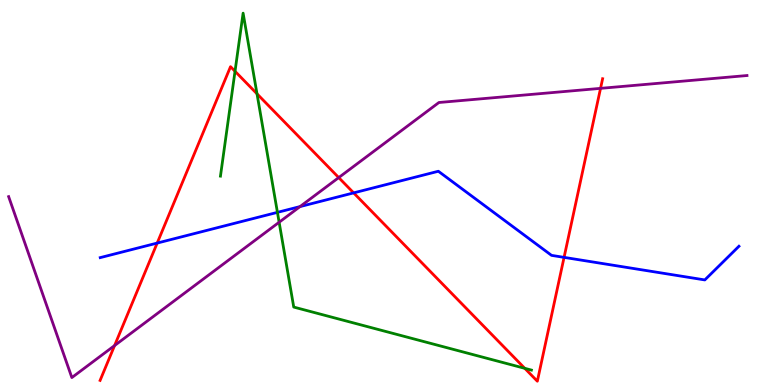[{'lines': ['blue', 'red'], 'intersections': [{'x': 2.03, 'y': 3.69}, {'x': 4.56, 'y': 4.99}, {'x': 7.28, 'y': 3.32}]}, {'lines': ['green', 'red'], 'intersections': [{'x': 3.03, 'y': 8.15}, {'x': 3.32, 'y': 7.56}, {'x': 6.77, 'y': 0.433}]}, {'lines': ['purple', 'red'], 'intersections': [{'x': 1.48, 'y': 1.02}, {'x': 4.37, 'y': 5.39}, {'x': 7.75, 'y': 7.71}]}, {'lines': ['blue', 'green'], 'intersections': [{'x': 3.58, 'y': 4.48}]}, {'lines': ['blue', 'purple'], 'intersections': [{'x': 3.87, 'y': 4.63}]}, {'lines': ['green', 'purple'], 'intersections': [{'x': 3.6, 'y': 4.23}]}]